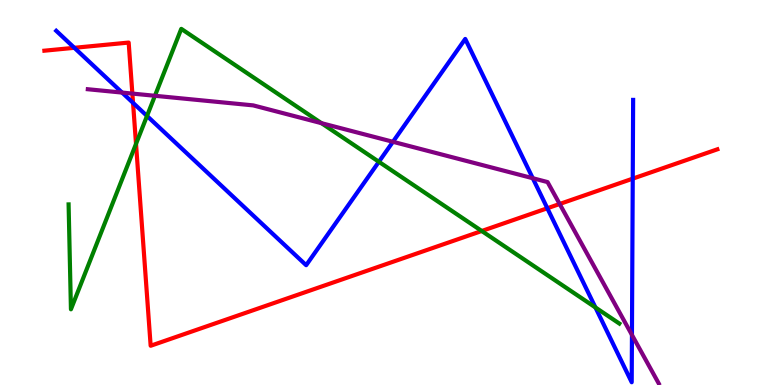[{'lines': ['blue', 'red'], 'intersections': [{'x': 0.959, 'y': 8.76}, {'x': 1.72, 'y': 7.33}, {'x': 7.06, 'y': 4.59}, {'x': 8.16, 'y': 5.36}]}, {'lines': ['green', 'red'], 'intersections': [{'x': 1.76, 'y': 6.26}, {'x': 6.22, 'y': 4.0}]}, {'lines': ['purple', 'red'], 'intersections': [{'x': 1.71, 'y': 7.57}, {'x': 7.22, 'y': 4.7}]}, {'lines': ['blue', 'green'], 'intersections': [{'x': 1.9, 'y': 6.99}, {'x': 4.89, 'y': 5.8}, {'x': 7.68, 'y': 2.01}]}, {'lines': ['blue', 'purple'], 'intersections': [{'x': 1.58, 'y': 7.6}, {'x': 5.07, 'y': 6.32}, {'x': 6.87, 'y': 5.37}, {'x': 8.15, 'y': 1.3}]}, {'lines': ['green', 'purple'], 'intersections': [{'x': 2.0, 'y': 7.51}, {'x': 4.15, 'y': 6.8}]}]